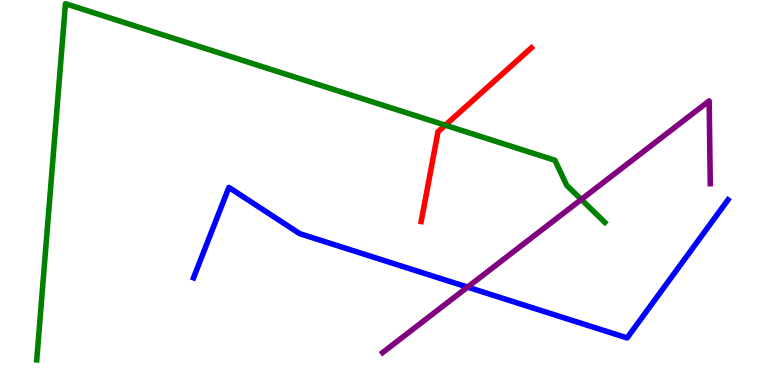[{'lines': ['blue', 'red'], 'intersections': []}, {'lines': ['green', 'red'], 'intersections': [{'x': 5.75, 'y': 6.75}]}, {'lines': ['purple', 'red'], 'intersections': []}, {'lines': ['blue', 'green'], 'intersections': []}, {'lines': ['blue', 'purple'], 'intersections': [{'x': 6.03, 'y': 2.54}]}, {'lines': ['green', 'purple'], 'intersections': [{'x': 7.5, 'y': 4.82}]}]